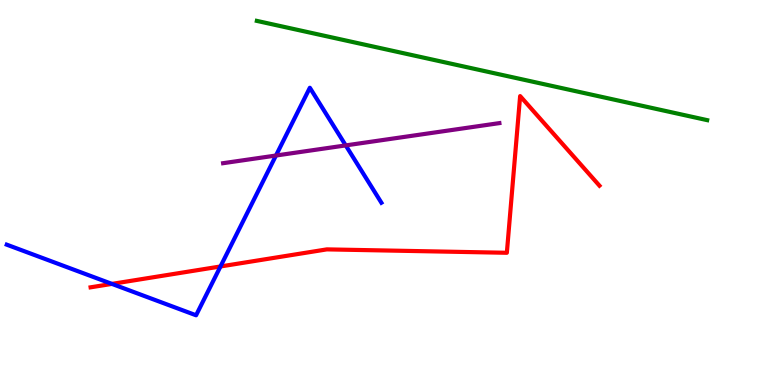[{'lines': ['blue', 'red'], 'intersections': [{'x': 1.44, 'y': 2.63}, {'x': 2.84, 'y': 3.08}]}, {'lines': ['green', 'red'], 'intersections': []}, {'lines': ['purple', 'red'], 'intersections': []}, {'lines': ['blue', 'green'], 'intersections': []}, {'lines': ['blue', 'purple'], 'intersections': [{'x': 3.56, 'y': 5.96}, {'x': 4.46, 'y': 6.22}]}, {'lines': ['green', 'purple'], 'intersections': []}]